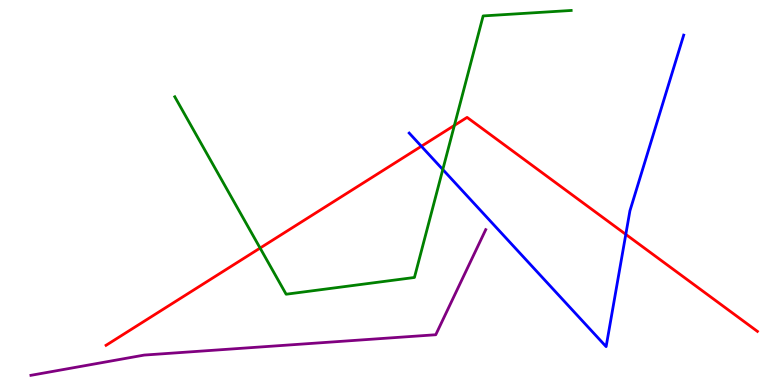[{'lines': ['blue', 'red'], 'intersections': [{'x': 5.44, 'y': 6.2}, {'x': 8.07, 'y': 3.91}]}, {'lines': ['green', 'red'], 'intersections': [{'x': 3.36, 'y': 3.56}, {'x': 5.86, 'y': 6.74}]}, {'lines': ['purple', 'red'], 'intersections': []}, {'lines': ['blue', 'green'], 'intersections': [{'x': 5.71, 'y': 5.6}]}, {'lines': ['blue', 'purple'], 'intersections': []}, {'lines': ['green', 'purple'], 'intersections': []}]